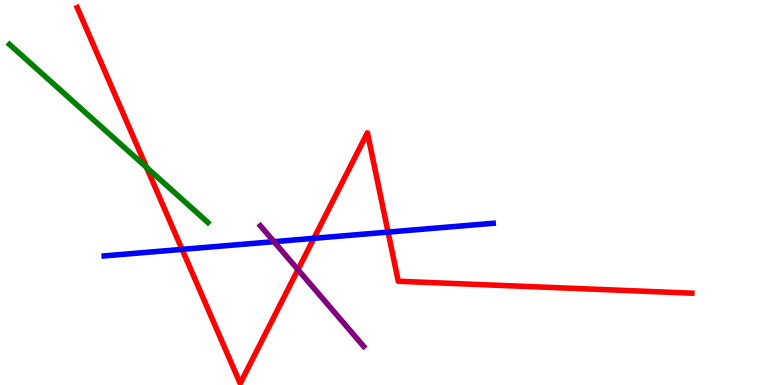[{'lines': ['blue', 'red'], 'intersections': [{'x': 2.35, 'y': 3.52}, {'x': 4.05, 'y': 3.81}, {'x': 5.01, 'y': 3.97}]}, {'lines': ['green', 'red'], 'intersections': [{'x': 1.89, 'y': 5.65}]}, {'lines': ['purple', 'red'], 'intersections': [{'x': 3.84, 'y': 3.0}]}, {'lines': ['blue', 'green'], 'intersections': []}, {'lines': ['blue', 'purple'], 'intersections': [{'x': 3.54, 'y': 3.72}]}, {'lines': ['green', 'purple'], 'intersections': []}]